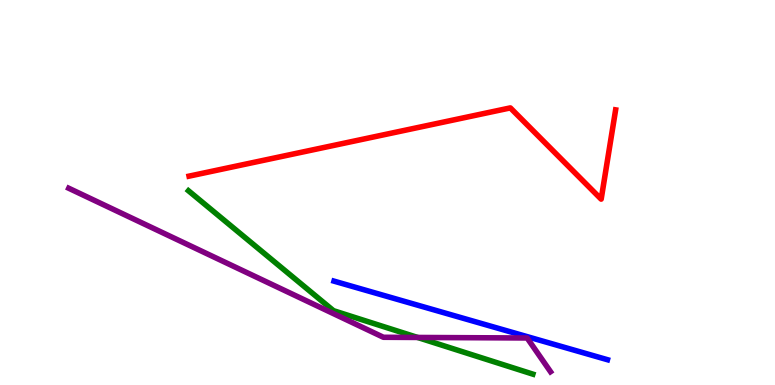[{'lines': ['blue', 'red'], 'intersections': []}, {'lines': ['green', 'red'], 'intersections': []}, {'lines': ['purple', 'red'], 'intersections': []}, {'lines': ['blue', 'green'], 'intersections': []}, {'lines': ['blue', 'purple'], 'intersections': []}, {'lines': ['green', 'purple'], 'intersections': [{'x': 5.39, 'y': 1.23}]}]